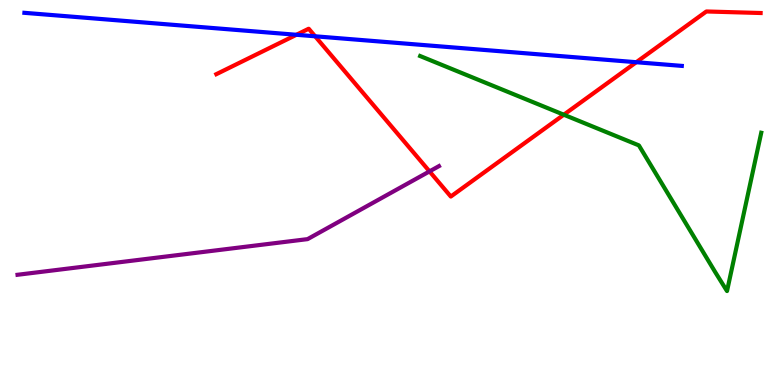[{'lines': ['blue', 'red'], 'intersections': [{'x': 3.82, 'y': 9.1}, {'x': 4.07, 'y': 9.06}, {'x': 8.21, 'y': 8.38}]}, {'lines': ['green', 'red'], 'intersections': [{'x': 7.27, 'y': 7.02}]}, {'lines': ['purple', 'red'], 'intersections': [{'x': 5.54, 'y': 5.55}]}, {'lines': ['blue', 'green'], 'intersections': []}, {'lines': ['blue', 'purple'], 'intersections': []}, {'lines': ['green', 'purple'], 'intersections': []}]